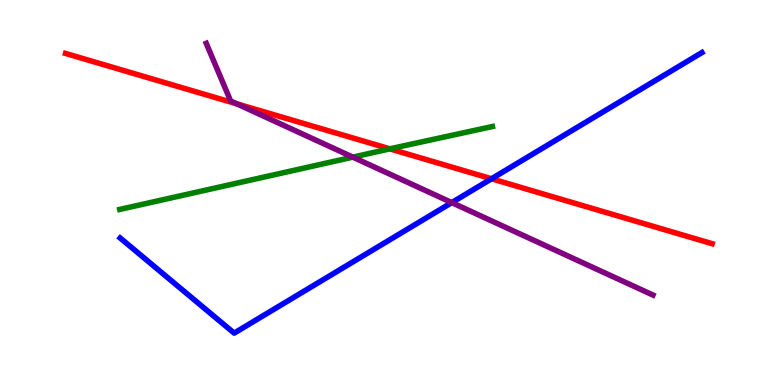[{'lines': ['blue', 'red'], 'intersections': [{'x': 6.34, 'y': 5.36}]}, {'lines': ['green', 'red'], 'intersections': [{'x': 5.03, 'y': 6.13}]}, {'lines': ['purple', 'red'], 'intersections': [{'x': 3.06, 'y': 7.3}]}, {'lines': ['blue', 'green'], 'intersections': []}, {'lines': ['blue', 'purple'], 'intersections': [{'x': 5.83, 'y': 4.74}]}, {'lines': ['green', 'purple'], 'intersections': [{'x': 4.55, 'y': 5.92}]}]